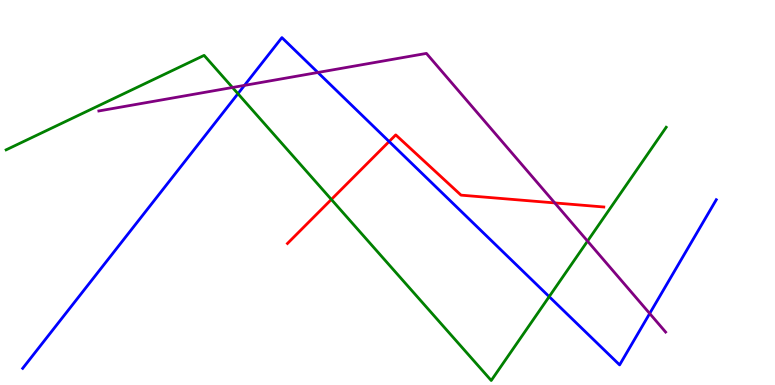[{'lines': ['blue', 'red'], 'intersections': [{'x': 5.02, 'y': 6.32}]}, {'lines': ['green', 'red'], 'intersections': [{'x': 4.28, 'y': 4.82}]}, {'lines': ['purple', 'red'], 'intersections': [{'x': 7.16, 'y': 4.73}]}, {'lines': ['blue', 'green'], 'intersections': [{'x': 3.07, 'y': 7.57}, {'x': 7.09, 'y': 2.3}]}, {'lines': ['blue', 'purple'], 'intersections': [{'x': 3.15, 'y': 7.78}, {'x': 4.1, 'y': 8.12}, {'x': 8.38, 'y': 1.86}]}, {'lines': ['green', 'purple'], 'intersections': [{'x': 3.0, 'y': 7.73}, {'x': 7.58, 'y': 3.74}]}]